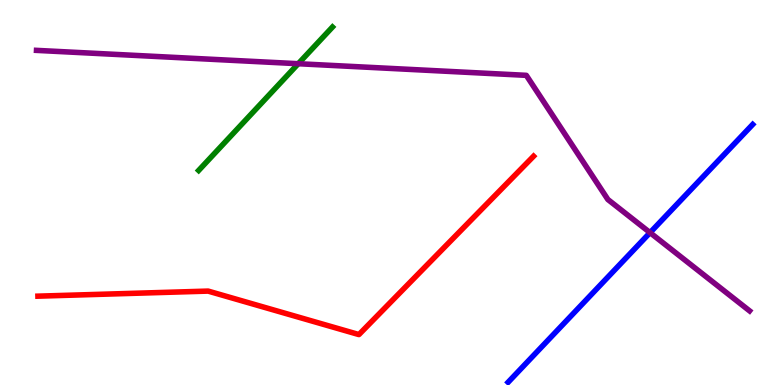[{'lines': ['blue', 'red'], 'intersections': []}, {'lines': ['green', 'red'], 'intersections': []}, {'lines': ['purple', 'red'], 'intersections': []}, {'lines': ['blue', 'green'], 'intersections': []}, {'lines': ['blue', 'purple'], 'intersections': [{'x': 8.39, 'y': 3.96}]}, {'lines': ['green', 'purple'], 'intersections': [{'x': 3.85, 'y': 8.35}]}]